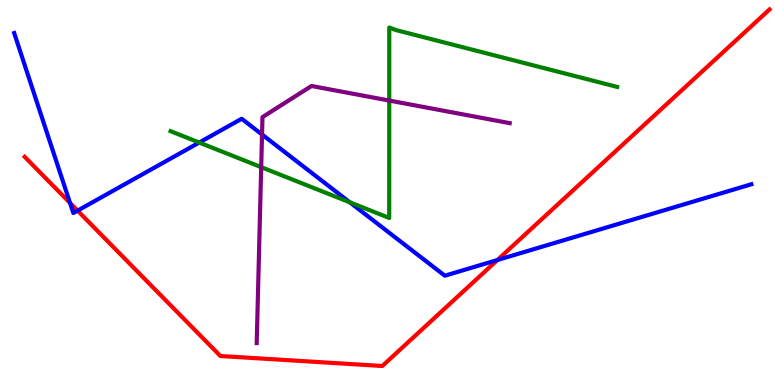[{'lines': ['blue', 'red'], 'intersections': [{'x': 0.904, 'y': 4.73}, {'x': 1.0, 'y': 4.53}, {'x': 6.42, 'y': 3.25}]}, {'lines': ['green', 'red'], 'intersections': []}, {'lines': ['purple', 'red'], 'intersections': []}, {'lines': ['blue', 'green'], 'intersections': [{'x': 2.57, 'y': 6.3}, {'x': 4.51, 'y': 4.74}]}, {'lines': ['blue', 'purple'], 'intersections': [{'x': 3.38, 'y': 6.51}]}, {'lines': ['green', 'purple'], 'intersections': [{'x': 3.37, 'y': 5.66}, {'x': 5.02, 'y': 7.39}]}]